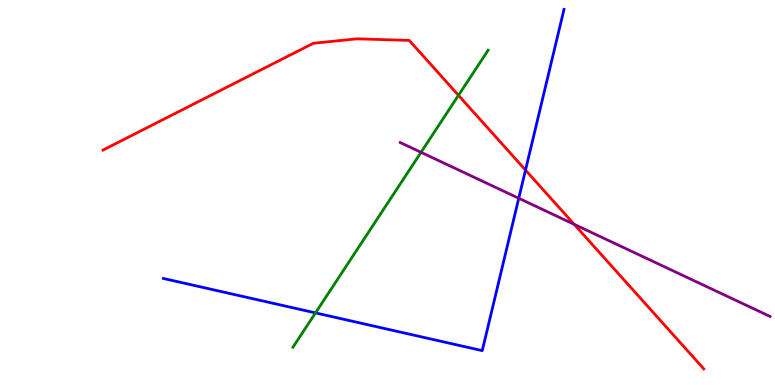[{'lines': ['blue', 'red'], 'intersections': [{'x': 6.78, 'y': 5.58}]}, {'lines': ['green', 'red'], 'intersections': [{'x': 5.92, 'y': 7.52}]}, {'lines': ['purple', 'red'], 'intersections': [{'x': 7.41, 'y': 4.17}]}, {'lines': ['blue', 'green'], 'intersections': [{'x': 4.07, 'y': 1.87}]}, {'lines': ['blue', 'purple'], 'intersections': [{'x': 6.69, 'y': 4.85}]}, {'lines': ['green', 'purple'], 'intersections': [{'x': 5.43, 'y': 6.04}]}]